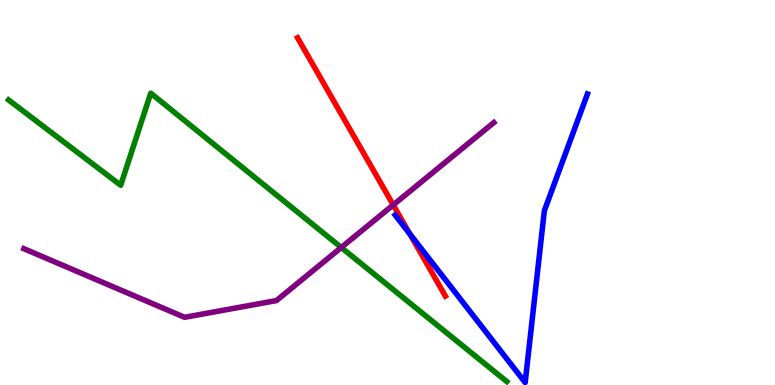[{'lines': ['blue', 'red'], 'intersections': [{'x': 5.29, 'y': 3.92}]}, {'lines': ['green', 'red'], 'intersections': []}, {'lines': ['purple', 'red'], 'intersections': [{'x': 5.07, 'y': 4.68}]}, {'lines': ['blue', 'green'], 'intersections': []}, {'lines': ['blue', 'purple'], 'intersections': []}, {'lines': ['green', 'purple'], 'intersections': [{'x': 4.4, 'y': 3.57}]}]